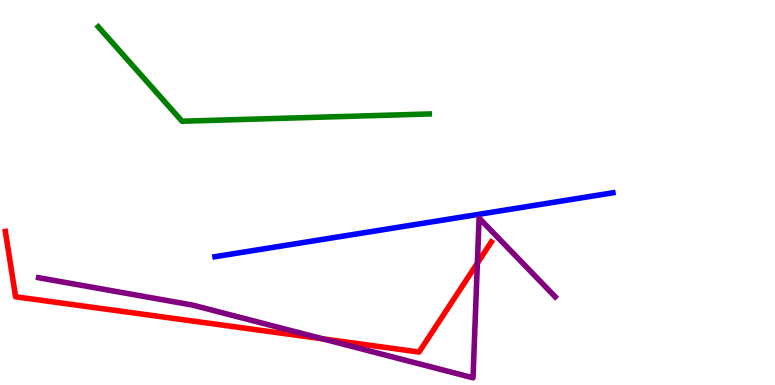[{'lines': ['blue', 'red'], 'intersections': []}, {'lines': ['green', 'red'], 'intersections': []}, {'lines': ['purple', 'red'], 'intersections': [{'x': 4.16, 'y': 1.2}, {'x': 6.16, 'y': 3.16}]}, {'lines': ['blue', 'green'], 'intersections': []}, {'lines': ['blue', 'purple'], 'intersections': []}, {'lines': ['green', 'purple'], 'intersections': []}]